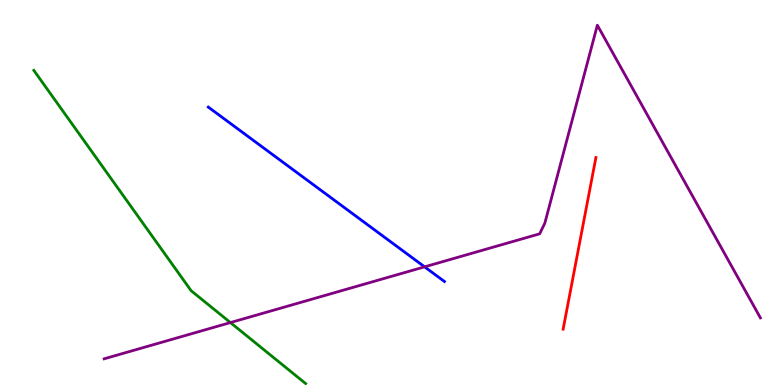[{'lines': ['blue', 'red'], 'intersections': []}, {'lines': ['green', 'red'], 'intersections': []}, {'lines': ['purple', 'red'], 'intersections': []}, {'lines': ['blue', 'green'], 'intersections': []}, {'lines': ['blue', 'purple'], 'intersections': [{'x': 5.48, 'y': 3.07}]}, {'lines': ['green', 'purple'], 'intersections': [{'x': 2.97, 'y': 1.62}]}]